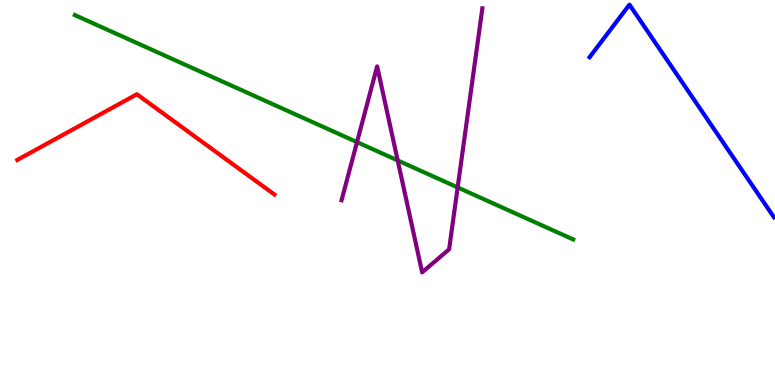[{'lines': ['blue', 'red'], 'intersections': []}, {'lines': ['green', 'red'], 'intersections': []}, {'lines': ['purple', 'red'], 'intersections': []}, {'lines': ['blue', 'green'], 'intersections': []}, {'lines': ['blue', 'purple'], 'intersections': []}, {'lines': ['green', 'purple'], 'intersections': [{'x': 4.61, 'y': 6.31}, {'x': 5.13, 'y': 5.83}, {'x': 5.91, 'y': 5.13}]}]